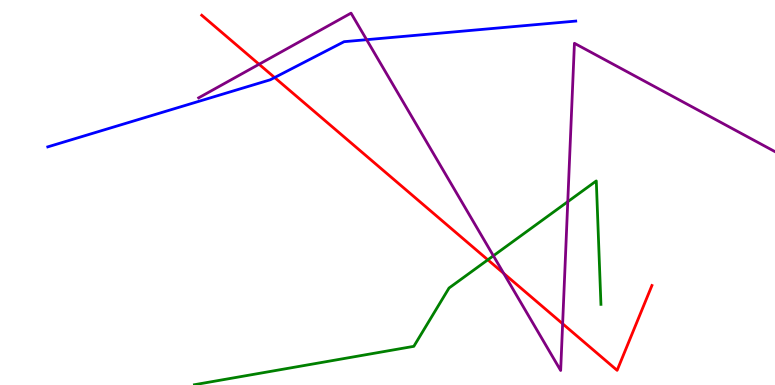[{'lines': ['blue', 'red'], 'intersections': [{'x': 3.54, 'y': 7.99}]}, {'lines': ['green', 'red'], 'intersections': [{'x': 6.29, 'y': 3.25}]}, {'lines': ['purple', 'red'], 'intersections': [{'x': 3.34, 'y': 8.33}, {'x': 6.5, 'y': 2.9}, {'x': 7.26, 'y': 1.59}]}, {'lines': ['blue', 'green'], 'intersections': []}, {'lines': ['blue', 'purple'], 'intersections': [{'x': 4.73, 'y': 8.97}]}, {'lines': ['green', 'purple'], 'intersections': [{'x': 6.37, 'y': 3.36}, {'x': 7.33, 'y': 4.76}]}]